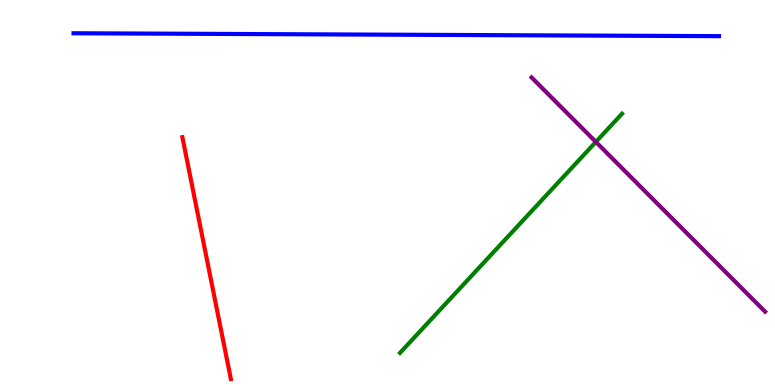[{'lines': ['blue', 'red'], 'intersections': []}, {'lines': ['green', 'red'], 'intersections': []}, {'lines': ['purple', 'red'], 'intersections': []}, {'lines': ['blue', 'green'], 'intersections': []}, {'lines': ['blue', 'purple'], 'intersections': []}, {'lines': ['green', 'purple'], 'intersections': [{'x': 7.69, 'y': 6.31}]}]